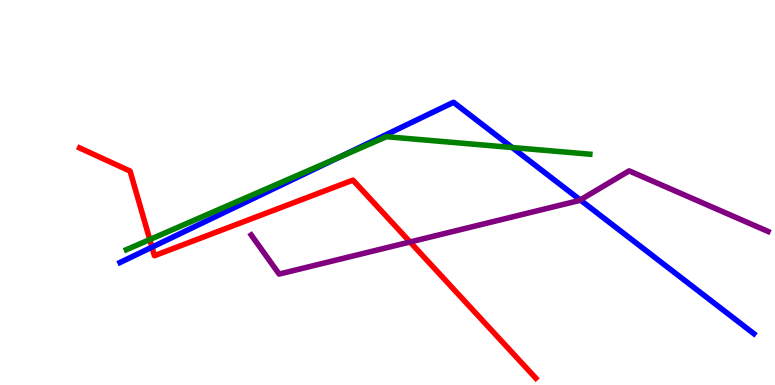[{'lines': ['blue', 'red'], 'intersections': [{'x': 1.96, 'y': 3.58}]}, {'lines': ['green', 'red'], 'intersections': [{'x': 1.93, 'y': 3.78}]}, {'lines': ['purple', 'red'], 'intersections': [{'x': 5.29, 'y': 3.71}]}, {'lines': ['blue', 'green'], 'intersections': [{'x': 4.37, 'y': 5.91}, {'x': 6.61, 'y': 6.17}]}, {'lines': ['blue', 'purple'], 'intersections': [{'x': 7.49, 'y': 4.81}]}, {'lines': ['green', 'purple'], 'intersections': []}]